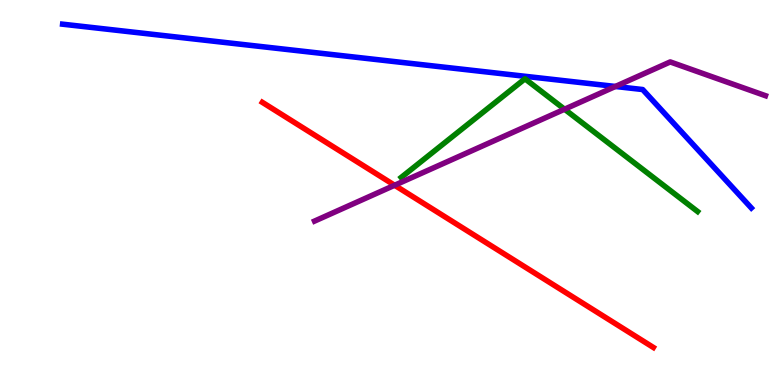[{'lines': ['blue', 'red'], 'intersections': []}, {'lines': ['green', 'red'], 'intersections': []}, {'lines': ['purple', 'red'], 'intersections': [{'x': 5.09, 'y': 5.19}]}, {'lines': ['blue', 'green'], 'intersections': []}, {'lines': ['blue', 'purple'], 'intersections': [{'x': 7.94, 'y': 7.75}]}, {'lines': ['green', 'purple'], 'intersections': [{'x': 7.28, 'y': 7.16}]}]